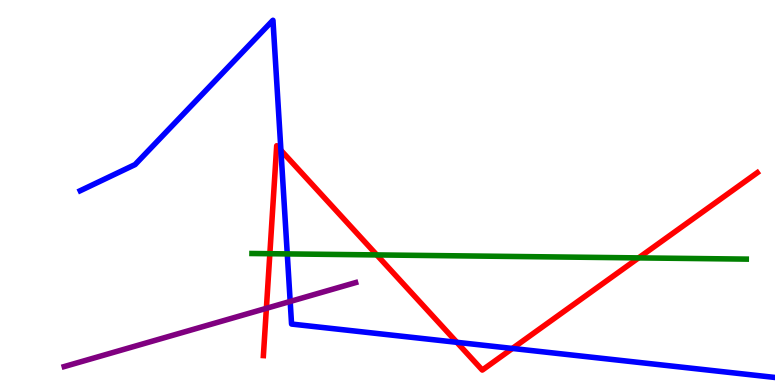[{'lines': ['blue', 'red'], 'intersections': [{'x': 3.62, 'y': 6.1}, {'x': 5.89, 'y': 1.11}, {'x': 6.61, 'y': 0.949}]}, {'lines': ['green', 'red'], 'intersections': [{'x': 3.48, 'y': 3.41}, {'x': 4.86, 'y': 3.38}, {'x': 8.24, 'y': 3.3}]}, {'lines': ['purple', 'red'], 'intersections': [{'x': 3.44, 'y': 1.99}]}, {'lines': ['blue', 'green'], 'intersections': [{'x': 3.71, 'y': 3.41}]}, {'lines': ['blue', 'purple'], 'intersections': [{'x': 3.74, 'y': 2.17}]}, {'lines': ['green', 'purple'], 'intersections': []}]